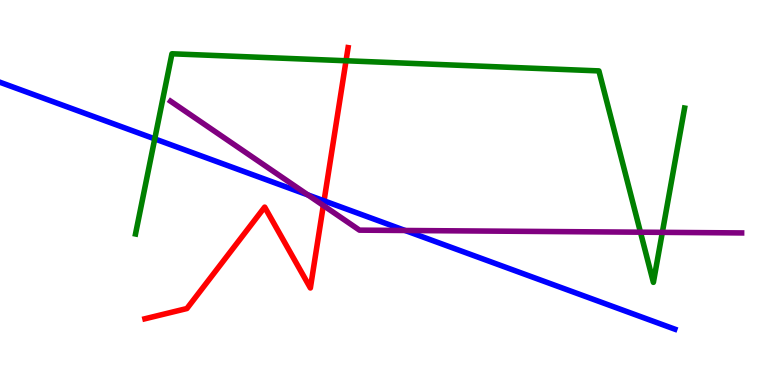[{'lines': ['blue', 'red'], 'intersections': [{'x': 4.18, 'y': 4.78}]}, {'lines': ['green', 'red'], 'intersections': [{'x': 4.46, 'y': 8.42}]}, {'lines': ['purple', 'red'], 'intersections': [{'x': 4.17, 'y': 4.66}]}, {'lines': ['blue', 'green'], 'intersections': [{'x': 2.0, 'y': 6.39}]}, {'lines': ['blue', 'purple'], 'intersections': [{'x': 3.97, 'y': 4.94}, {'x': 5.23, 'y': 4.01}]}, {'lines': ['green', 'purple'], 'intersections': [{'x': 8.26, 'y': 3.97}, {'x': 8.55, 'y': 3.96}]}]